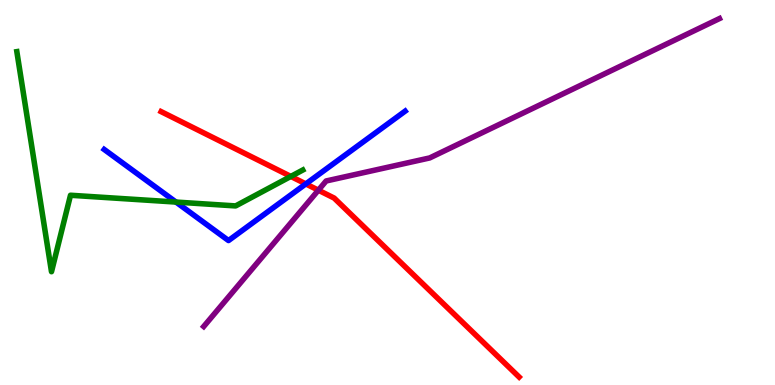[{'lines': ['blue', 'red'], 'intersections': [{'x': 3.95, 'y': 5.22}]}, {'lines': ['green', 'red'], 'intersections': [{'x': 3.75, 'y': 5.42}]}, {'lines': ['purple', 'red'], 'intersections': [{'x': 4.11, 'y': 5.06}]}, {'lines': ['blue', 'green'], 'intersections': [{'x': 2.27, 'y': 4.75}]}, {'lines': ['blue', 'purple'], 'intersections': []}, {'lines': ['green', 'purple'], 'intersections': []}]